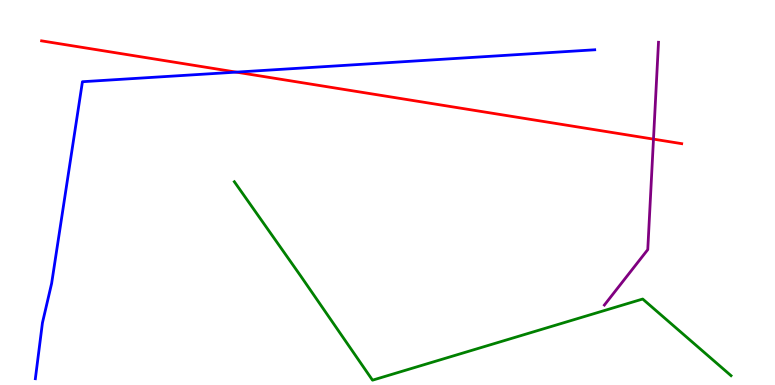[{'lines': ['blue', 'red'], 'intersections': [{'x': 3.05, 'y': 8.13}]}, {'lines': ['green', 'red'], 'intersections': []}, {'lines': ['purple', 'red'], 'intersections': [{'x': 8.43, 'y': 6.39}]}, {'lines': ['blue', 'green'], 'intersections': []}, {'lines': ['blue', 'purple'], 'intersections': []}, {'lines': ['green', 'purple'], 'intersections': []}]